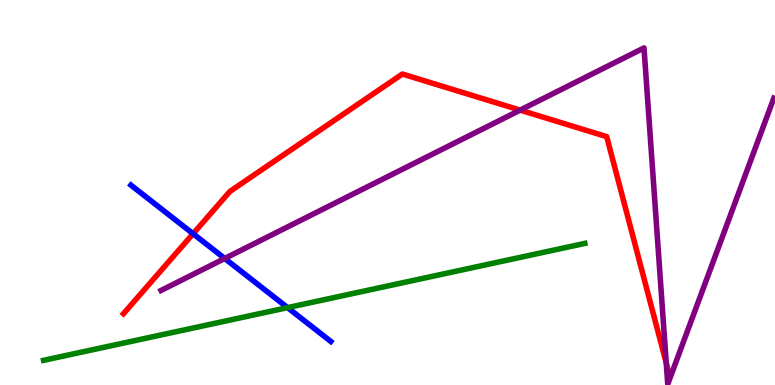[{'lines': ['blue', 'red'], 'intersections': [{'x': 2.49, 'y': 3.93}]}, {'lines': ['green', 'red'], 'intersections': []}, {'lines': ['purple', 'red'], 'intersections': [{'x': 6.71, 'y': 7.14}, {'x': 8.6, 'y': 0.572}]}, {'lines': ['blue', 'green'], 'intersections': [{'x': 3.71, 'y': 2.01}]}, {'lines': ['blue', 'purple'], 'intersections': [{'x': 2.9, 'y': 3.29}]}, {'lines': ['green', 'purple'], 'intersections': []}]